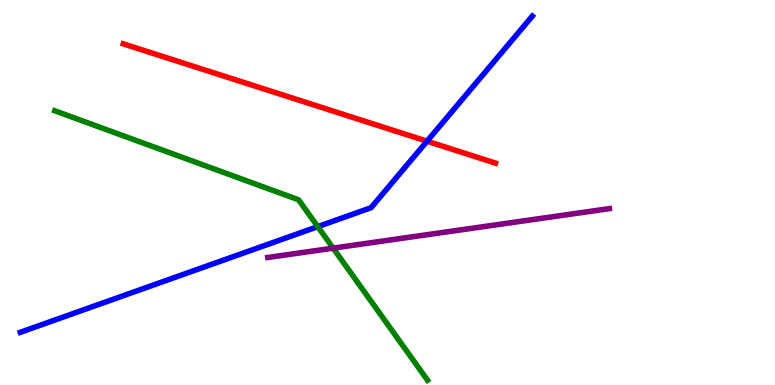[{'lines': ['blue', 'red'], 'intersections': [{'x': 5.51, 'y': 6.33}]}, {'lines': ['green', 'red'], 'intersections': []}, {'lines': ['purple', 'red'], 'intersections': []}, {'lines': ['blue', 'green'], 'intersections': [{'x': 4.1, 'y': 4.11}]}, {'lines': ['blue', 'purple'], 'intersections': []}, {'lines': ['green', 'purple'], 'intersections': [{'x': 4.3, 'y': 3.55}]}]